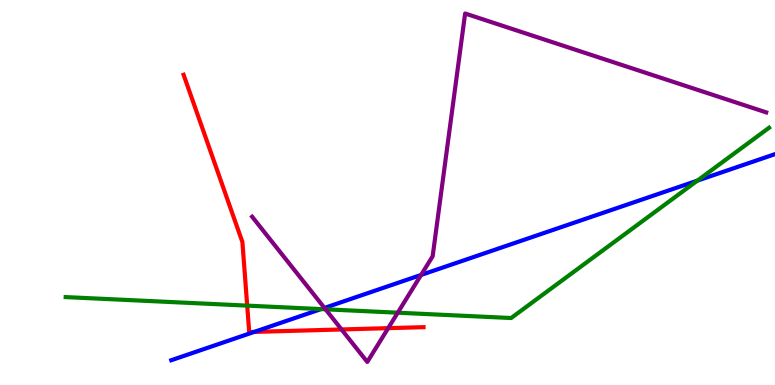[{'lines': ['blue', 'red'], 'intersections': [{'x': 3.28, 'y': 1.38}]}, {'lines': ['green', 'red'], 'intersections': [{'x': 3.19, 'y': 2.06}]}, {'lines': ['purple', 'red'], 'intersections': [{'x': 4.41, 'y': 1.44}, {'x': 5.01, 'y': 1.48}]}, {'lines': ['blue', 'green'], 'intersections': [{'x': 4.14, 'y': 1.97}, {'x': 9.0, 'y': 5.31}]}, {'lines': ['blue', 'purple'], 'intersections': [{'x': 4.19, 'y': 2.0}, {'x': 5.43, 'y': 2.86}]}, {'lines': ['green', 'purple'], 'intersections': [{'x': 4.2, 'y': 1.97}, {'x': 5.13, 'y': 1.88}]}]